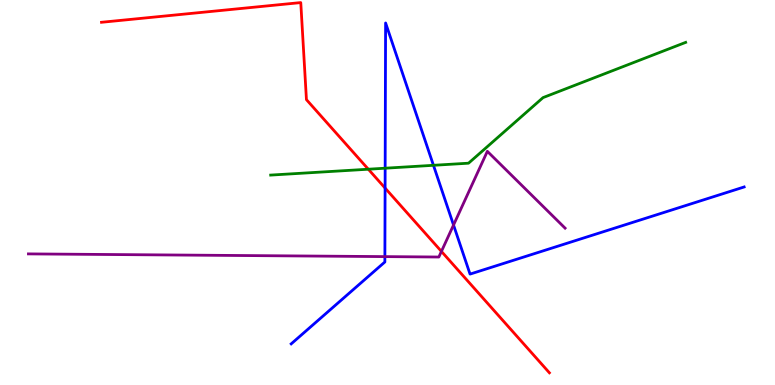[{'lines': ['blue', 'red'], 'intersections': [{'x': 4.97, 'y': 5.11}]}, {'lines': ['green', 'red'], 'intersections': [{'x': 4.75, 'y': 5.6}]}, {'lines': ['purple', 'red'], 'intersections': [{'x': 5.7, 'y': 3.47}]}, {'lines': ['blue', 'green'], 'intersections': [{'x': 4.97, 'y': 5.63}, {'x': 5.59, 'y': 5.71}]}, {'lines': ['blue', 'purple'], 'intersections': [{'x': 4.97, 'y': 3.33}, {'x': 5.85, 'y': 4.16}]}, {'lines': ['green', 'purple'], 'intersections': []}]